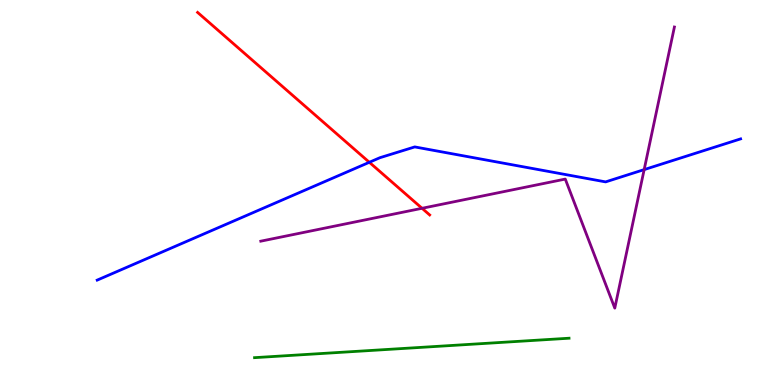[{'lines': ['blue', 'red'], 'intersections': [{'x': 4.77, 'y': 5.78}]}, {'lines': ['green', 'red'], 'intersections': []}, {'lines': ['purple', 'red'], 'intersections': [{'x': 5.45, 'y': 4.59}]}, {'lines': ['blue', 'green'], 'intersections': []}, {'lines': ['blue', 'purple'], 'intersections': [{'x': 8.31, 'y': 5.59}]}, {'lines': ['green', 'purple'], 'intersections': []}]